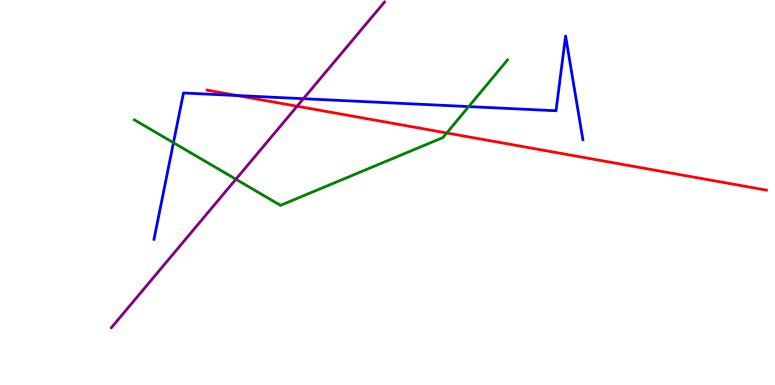[{'lines': ['blue', 'red'], 'intersections': [{'x': 3.06, 'y': 7.52}]}, {'lines': ['green', 'red'], 'intersections': [{'x': 5.76, 'y': 6.55}]}, {'lines': ['purple', 'red'], 'intersections': [{'x': 3.83, 'y': 7.24}]}, {'lines': ['blue', 'green'], 'intersections': [{'x': 2.24, 'y': 6.29}, {'x': 6.05, 'y': 7.23}]}, {'lines': ['blue', 'purple'], 'intersections': [{'x': 3.92, 'y': 7.44}]}, {'lines': ['green', 'purple'], 'intersections': [{'x': 3.04, 'y': 5.34}]}]